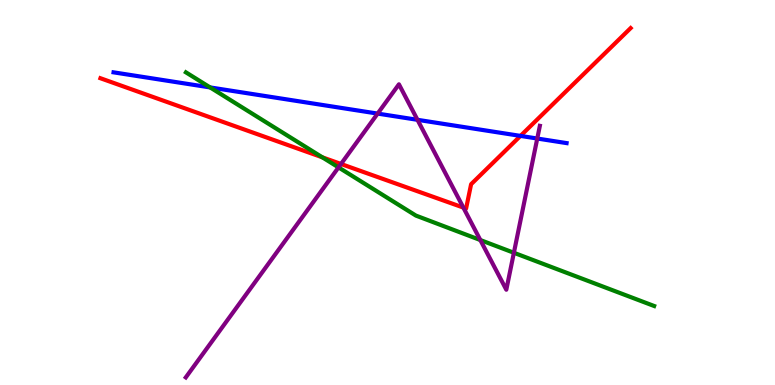[{'lines': ['blue', 'red'], 'intersections': [{'x': 6.72, 'y': 6.47}]}, {'lines': ['green', 'red'], 'intersections': [{'x': 4.16, 'y': 5.91}]}, {'lines': ['purple', 'red'], 'intersections': [{'x': 4.4, 'y': 5.74}, {'x': 5.98, 'y': 4.61}]}, {'lines': ['blue', 'green'], 'intersections': [{'x': 2.71, 'y': 7.73}]}, {'lines': ['blue', 'purple'], 'intersections': [{'x': 4.87, 'y': 7.05}, {'x': 5.39, 'y': 6.89}, {'x': 6.93, 'y': 6.4}]}, {'lines': ['green', 'purple'], 'intersections': [{'x': 4.37, 'y': 5.65}, {'x': 6.2, 'y': 3.77}, {'x': 6.63, 'y': 3.43}]}]